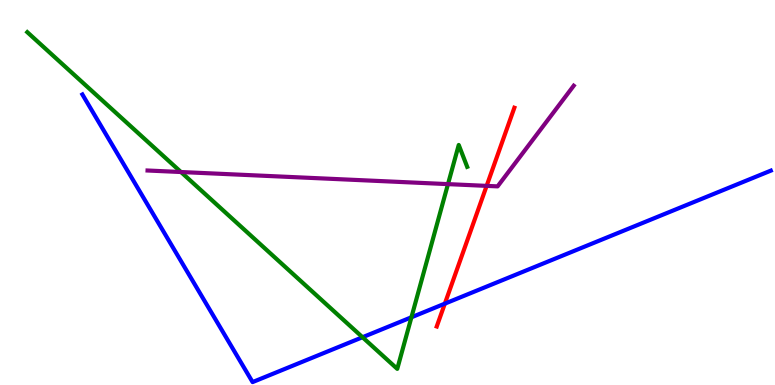[{'lines': ['blue', 'red'], 'intersections': [{'x': 5.74, 'y': 2.11}]}, {'lines': ['green', 'red'], 'intersections': []}, {'lines': ['purple', 'red'], 'intersections': [{'x': 6.28, 'y': 5.17}]}, {'lines': ['blue', 'green'], 'intersections': [{'x': 4.68, 'y': 1.24}, {'x': 5.31, 'y': 1.76}]}, {'lines': ['blue', 'purple'], 'intersections': []}, {'lines': ['green', 'purple'], 'intersections': [{'x': 2.33, 'y': 5.53}, {'x': 5.78, 'y': 5.22}]}]